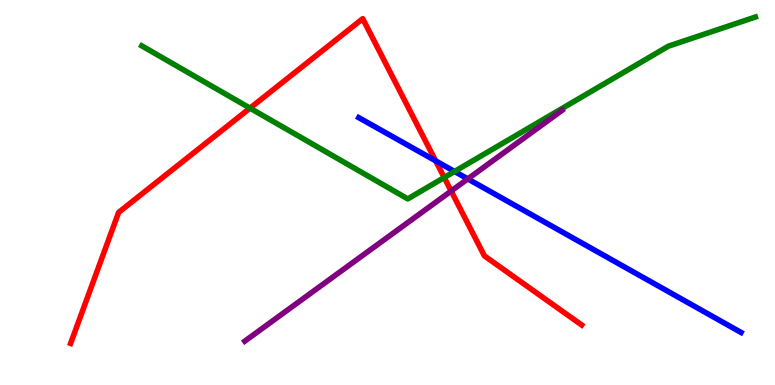[{'lines': ['blue', 'red'], 'intersections': [{'x': 5.62, 'y': 5.82}]}, {'lines': ['green', 'red'], 'intersections': [{'x': 3.23, 'y': 7.19}, {'x': 5.73, 'y': 5.39}]}, {'lines': ['purple', 'red'], 'intersections': [{'x': 5.82, 'y': 5.04}]}, {'lines': ['blue', 'green'], 'intersections': [{'x': 5.87, 'y': 5.55}]}, {'lines': ['blue', 'purple'], 'intersections': [{'x': 6.04, 'y': 5.35}]}, {'lines': ['green', 'purple'], 'intersections': []}]